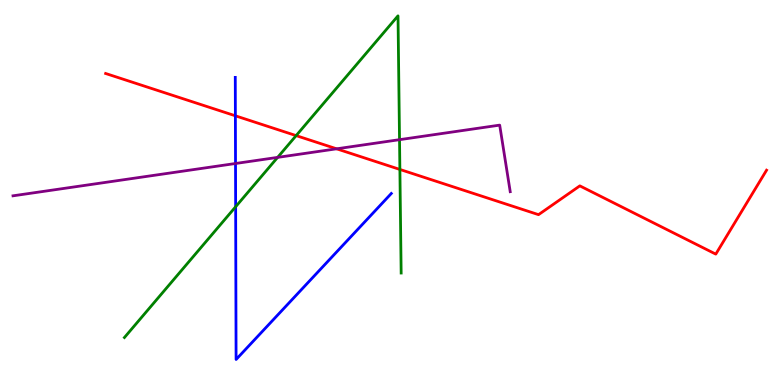[{'lines': ['blue', 'red'], 'intersections': [{'x': 3.04, 'y': 6.99}]}, {'lines': ['green', 'red'], 'intersections': [{'x': 3.82, 'y': 6.48}, {'x': 5.16, 'y': 5.6}]}, {'lines': ['purple', 'red'], 'intersections': [{'x': 4.34, 'y': 6.13}]}, {'lines': ['blue', 'green'], 'intersections': [{'x': 3.04, 'y': 4.63}]}, {'lines': ['blue', 'purple'], 'intersections': [{'x': 3.04, 'y': 5.75}]}, {'lines': ['green', 'purple'], 'intersections': [{'x': 3.58, 'y': 5.91}, {'x': 5.16, 'y': 6.37}]}]